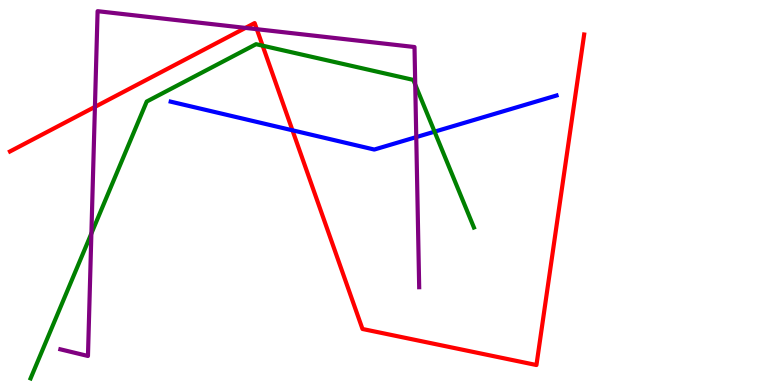[{'lines': ['blue', 'red'], 'intersections': [{'x': 3.77, 'y': 6.62}]}, {'lines': ['green', 'red'], 'intersections': [{'x': 3.39, 'y': 8.81}]}, {'lines': ['purple', 'red'], 'intersections': [{'x': 1.22, 'y': 7.22}, {'x': 3.17, 'y': 9.28}, {'x': 3.31, 'y': 9.24}]}, {'lines': ['blue', 'green'], 'intersections': [{'x': 5.61, 'y': 6.58}]}, {'lines': ['blue', 'purple'], 'intersections': [{'x': 5.37, 'y': 6.44}]}, {'lines': ['green', 'purple'], 'intersections': [{'x': 1.18, 'y': 3.94}, {'x': 5.36, 'y': 7.8}]}]